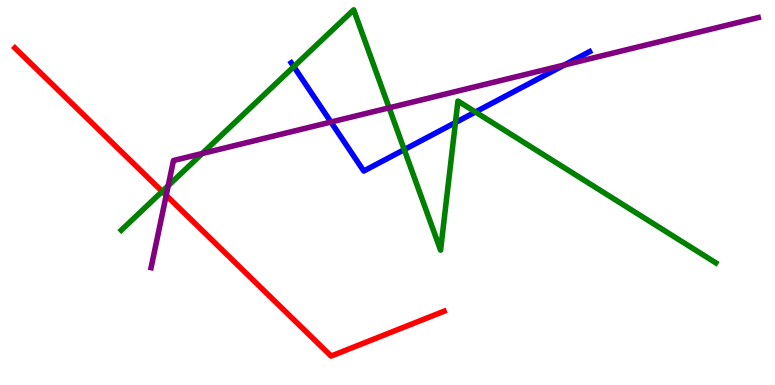[{'lines': ['blue', 'red'], 'intersections': []}, {'lines': ['green', 'red'], 'intersections': [{'x': 2.09, 'y': 5.03}]}, {'lines': ['purple', 'red'], 'intersections': [{'x': 2.14, 'y': 4.93}]}, {'lines': ['blue', 'green'], 'intersections': [{'x': 3.79, 'y': 8.27}, {'x': 5.22, 'y': 6.11}, {'x': 5.88, 'y': 6.82}, {'x': 6.13, 'y': 7.09}]}, {'lines': ['blue', 'purple'], 'intersections': [{'x': 4.27, 'y': 6.83}, {'x': 7.28, 'y': 8.31}]}, {'lines': ['green', 'purple'], 'intersections': [{'x': 2.17, 'y': 5.18}, {'x': 2.61, 'y': 6.01}, {'x': 5.02, 'y': 7.2}]}]